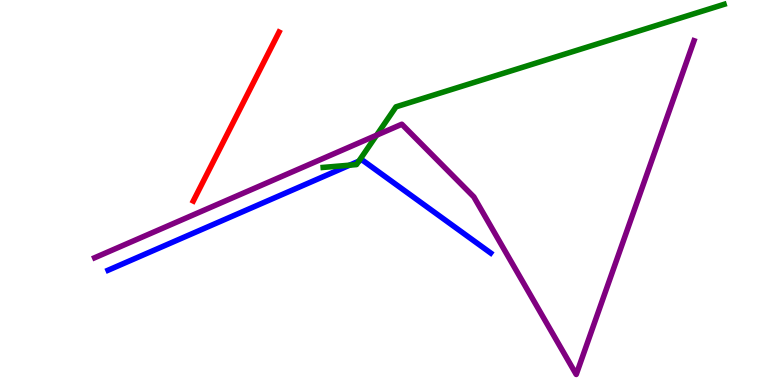[{'lines': ['blue', 'red'], 'intersections': []}, {'lines': ['green', 'red'], 'intersections': []}, {'lines': ['purple', 'red'], 'intersections': []}, {'lines': ['blue', 'green'], 'intersections': [{'x': 4.51, 'y': 5.71}, {'x': 4.63, 'y': 5.81}]}, {'lines': ['blue', 'purple'], 'intersections': []}, {'lines': ['green', 'purple'], 'intersections': [{'x': 4.86, 'y': 6.49}]}]